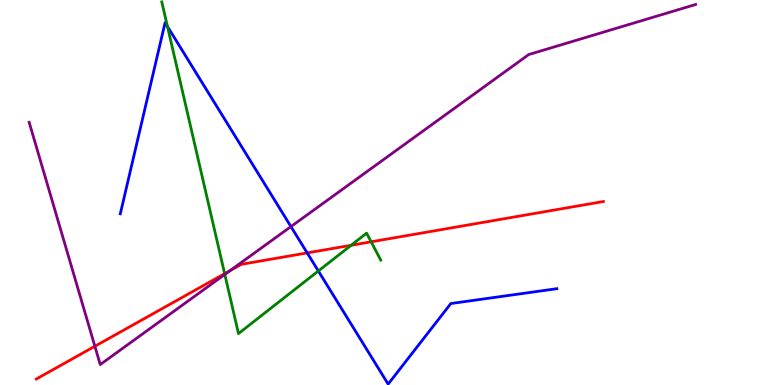[{'lines': ['blue', 'red'], 'intersections': [{'x': 3.96, 'y': 3.43}]}, {'lines': ['green', 'red'], 'intersections': [{'x': 2.9, 'y': 2.89}, {'x': 4.53, 'y': 3.63}, {'x': 4.79, 'y': 3.72}]}, {'lines': ['purple', 'red'], 'intersections': [{'x': 1.22, 'y': 1.01}, {'x': 2.97, 'y': 2.97}]}, {'lines': ['blue', 'green'], 'intersections': [{'x': 2.16, 'y': 9.31}, {'x': 4.11, 'y': 2.96}]}, {'lines': ['blue', 'purple'], 'intersections': [{'x': 3.75, 'y': 4.11}]}, {'lines': ['green', 'purple'], 'intersections': [{'x': 2.9, 'y': 2.87}]}]